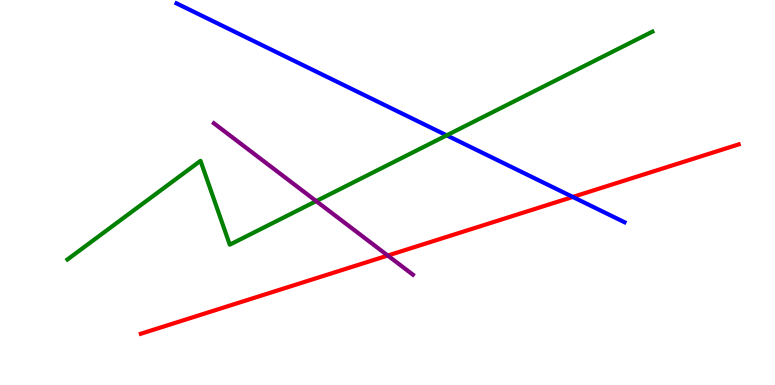[{'lines': ['blue', 'red'], 'intersections': [{'x': 7.39, 'y': 4.88}]}, {'lines': ['green', 'red'], 'intersections': []}, {'lines': ['purple', 'red'], 'intersections': [{'x': 5.0, 'y': 3.36}]}, {'lines': ['blue', 'green'], 'intersections': [{'x': 5.76, 'y': 6.48}]}, {'lines': ['blue', 'purple'], 'intersections': []}, {'lines': ['green', 'purple'], 'intersections': [{'x': 4.08, 'y': 4.78}]}]